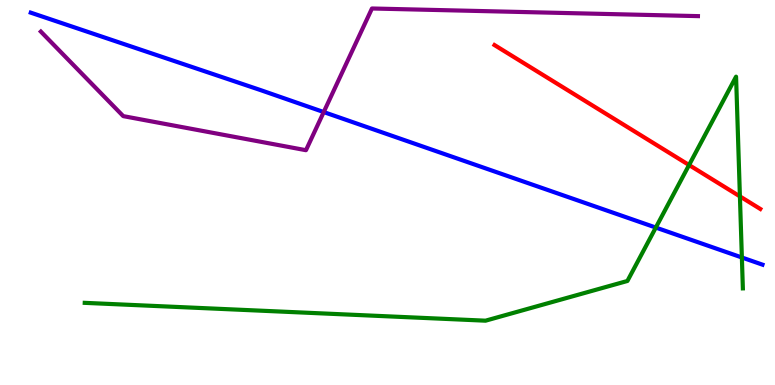[{'lines': ['blue', 'red'], 'intersections': []}, {'lines': ['green', 'red'], 'intersections': [{'x': 8.89, 'y': 5.71}, {'x': 9.55, 'y': 4.9}]}, {'lines': ['purple', 'red'], 'intersections': []}, {'lines': ['blue', 'green'], 'intersections': [{'x': 8.46, 'y': 4.09}, {'x': 9.57, 'y': 3.31}]}, {'lines': ['blue', 'purple'], 'intersections': [{'x': 4.18, 'y': 7.09}]}, {'lines': ['green', 'purple'], 'intersections': []}]